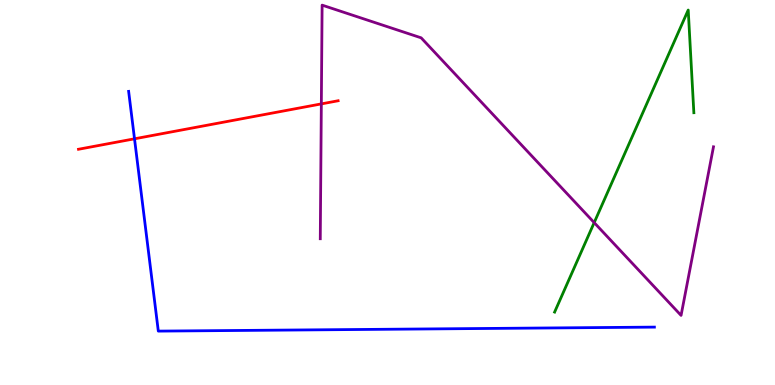[{'lines': ['blue', 'red'], 'intersections': [{'x': 1.74, 'y': 6.39}]}, {'lines': ['green', 'red'], 'intersections': []}, {'lines': ['purple', 'red'], 'intersections': [{'x': 4.15, 'y': 7.3}]}, {'lines': ['blue', 'green'], 'intersections': []}, {'lines': ['blue', 'purple'], 'intersections': []}, {'lines': ['green', 'purple'], 'intersections': [{'x': 7.67, 'y': 4.22}]}]